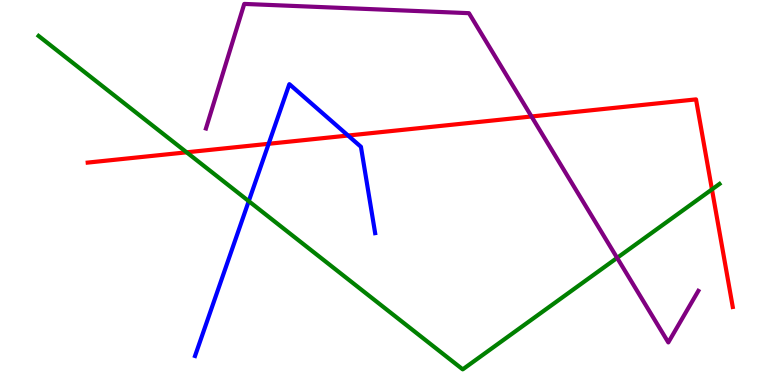[{'lines': ['blue', 'red'], 'intersections': [{'x': 3.47, 'y': 6.27}, {'x': 4.49, 'y': 6.48}]}, {'lines': ['green', 'red'], 'intersections': [{'x': 2.41, 'y': 6.04}, {'x': 9.19, 'y': 5.08}]}, {'lines': ['purple', 'red'], 'intersections': [{'x': 6.86, 'y': 6.97}]}, {'lines': ['blue', 'green'], 'intersections': [{'x': 3.21, 'y': 4.78}]}, {'lines': ['blue', 'purple'], 'intersections': []}, {'lines': ['green', 'purple'], 'intersections': [{'x': 7.96, 'y': 3.3}]}]